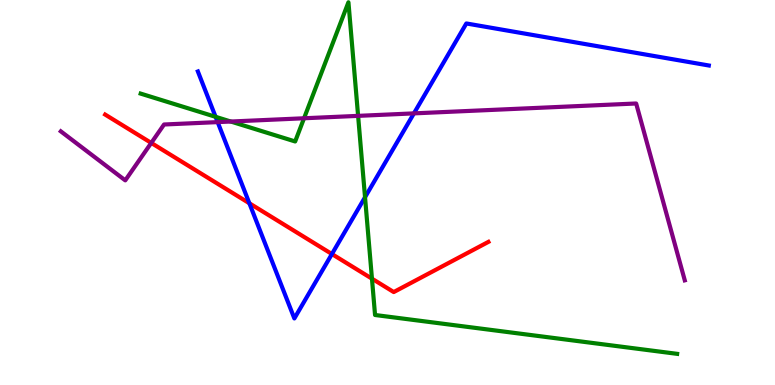[{'lines': ['blue', 'red'], 'intersections': [{'x': 3.22, 'y': 4.72}, {'x': 4.28, 'y': 3.4}]}, {'lines': ['green', 'red'], 'intersections': [{'x': 4.8, 'y': 2.76}]}, {'lines': ['purple', 'red'], 'intersections': [{'x': 1.95, 'y': 6.29}]}, {'lines': ['blue', 'green'], 'intersections': [{'x': 2.78, 'y': 6.97}, {'x': 4.71, 'y': 4.88}]}, {'lines': ['blue', 'purple'], 'intersections': [{'x': 2.81, 'y': 6.83}, {'x': 5.34, 'y': 7.06}]}, {'lines': ['green', 'purple'], 'intersections': [{'x': 2.98, 'y': 6.84}, {'x': 3.92, 'y': 6.93}, {'x': 4.62, 'y': 6.99}]}]